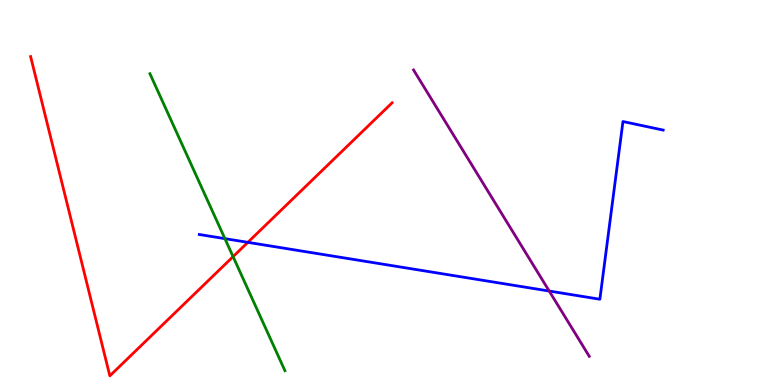[{'lines': ['blue', 'red'], 'intersections': [{'x': 3.2, 'y': 3.71}]}, {'lines': ['green', 'red'], 'intersections': [{'x': 3.01, 'y': 3.33}]}, {'lines': ['purple', 'red'], 'intersections': []}, {'lines': ['blue', 'green'], 'intersections': [{'x': 2.9, 'y': 3.8}]}, {'lines': ['blue', 'purple'], 'intersections': [{'x': 7.09, 'y': 2.44}]}, {'lines': ['green', 'purple'], 'intersections': []}]